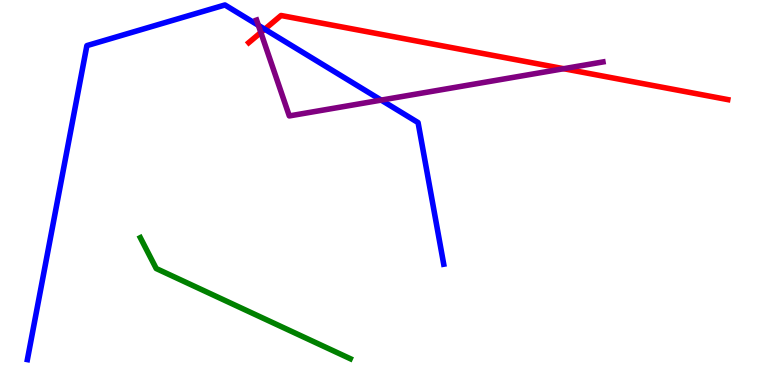[{'lines': ['blue', 'red'], 'intersections': [{'x': 3.42, 'y': 9.24}]}, {'lines': ['green', 'red'], 'intersections': []}, {'lines': ['purple', 'red'], 'intersections': [{'x': 3.37, 'y': 9.16}, {'x': 7.27, 'y': 8.22}]}, {'lines': ['blue', 'green'], 'intersections': []}, {'lines': ['blue', 'purple'], 'intersections': [{'x': 3.33, 'y': 9.34}, {'x': 4.92, 'y': 7.4}]}, {'lines': ['green', 'purple'], 'intersections': []}]